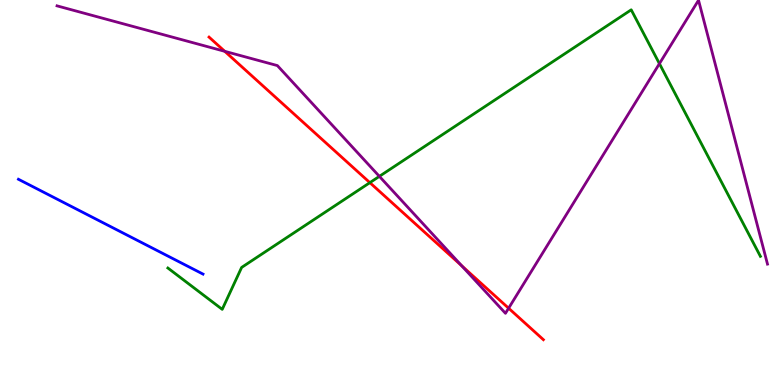[{'lines': ['blue', 'red'], 'intersections': []}, {'lines': ['green', 'red'], 'intersections': [{'x': 4.77, 'y': 5.26}]}, {'lines': ['purple', 'red'], 'intersections': [{'x': 2.9, 'y': 8.67}, {'x': 5.96, 'y': 3.1}, {'x': 6.56, 'y': 1.99}]}, {'lines': ['blue', 'green'], 'intersections': []}, {'lines': ['blue', 'purple'], 'intersections': []}, {'lines': ['green', 'purple'], 'intersections': [{'x': 4.9, 'y': 5.42}, {'x': 8.51, 'y': 8.35}]}]